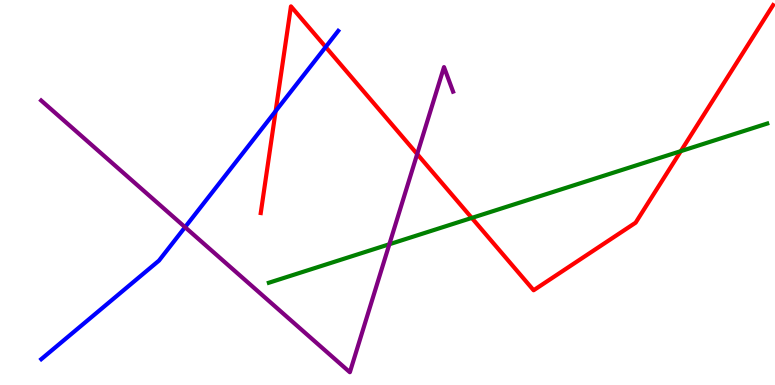[{'lines': ['blue', 'red'], 'intersections': [{'x': 3.56, 'y': 7.11}, {'x': 4.2, 'y': 8.78}]}, {'lines': ['green', 'red'], 'intersections': [{'x': 6.09, 'y': 4.34}, {'x': 8.78, 'y': 6.07}]}, {'lines': ['purple', 'red'], 'intersections': [{'x': 5.38, 'y': 6.0}]}, {'lines': ['blue', 'green'], 'intersections': []}, {'lines': ['blue', 'purple'], 'intersections': [{'x': 2.39, 'y': 4.1}]}, {'lines': ['green', 'purple'], 'intersections': [{'x': 5.02, 'y': 3.66}]}]